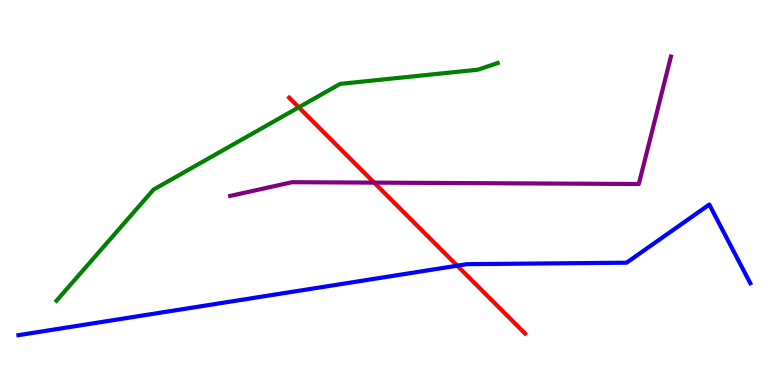[{'lines': ['blue', 'red'], 'intersections': [{'x': 5.9, 'y': 3.1}]}, {'lines': ['green', 'red'], 'intersections': [{'x': 3.86, 'y': 7.21}]}, {'lines': ['purple', 'red'], 'intersections': [{'x': 4.83, 'y': 5.26}]}, {'lines': ['blue', 'green'], 'intersections': []}, {'lines': ['blue', 'purple'], 'intersections': []}, {'lines': ['green', 'purple'], 'intersections': []}]